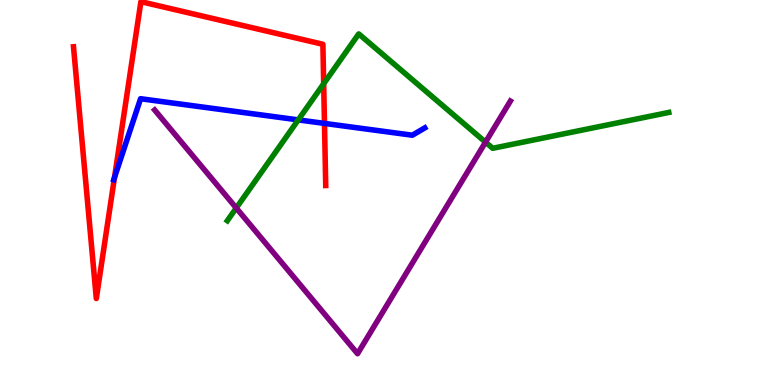[{'lines': ['blue', 'red'], 'intersections': [{'x': 1.48, 'y': 5.39}, {'x': 4.19, 'y': 6.79}]}, {'lines': ['green', 'red'], 'intersections': [{'x': 4.18, 'y': 7.83}]}, {'lines': ['purple', 'red'], 'intersections': []}, {'lines': ['blue', 'green'], 'intersections': [{'x': 3.85, 'y': 6.89}]}, {'lines': ['blue', 'purple'], 'intersections': []}, {'lines': ['green', 'purple'], 'intersections': [{'x': 3.05, 'y': 4.6}, {'x': 6.26, 'y': 6.31}]}]